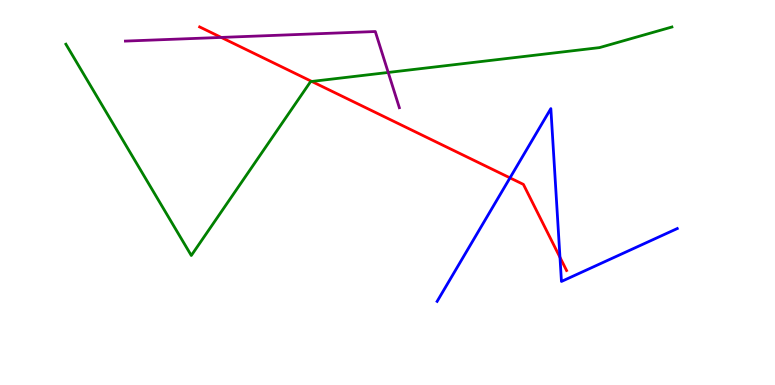[{'lines': ['blue', 'red'], 'intersections': [{'x': 6.58, 'y': 5.38}, {'x': 7.23, 'y': 3.32}]}, {'lines': ['green', 'red'], 'intersections': [{'x': 4.02, 'y': 7.88}]}, {'lines': ['purple', 'red'], 'intersections': [{'x': 2.85, 'y': 9.03}]}, {'lines': ['blue', 'green'], 'intersections': []}, {'lines': ['blue', 'purple'], 'intersections': []}, {'lines': ['green', 'purple'], 'intersections': [{'x': 5.01, 'y': 8.12}]}]